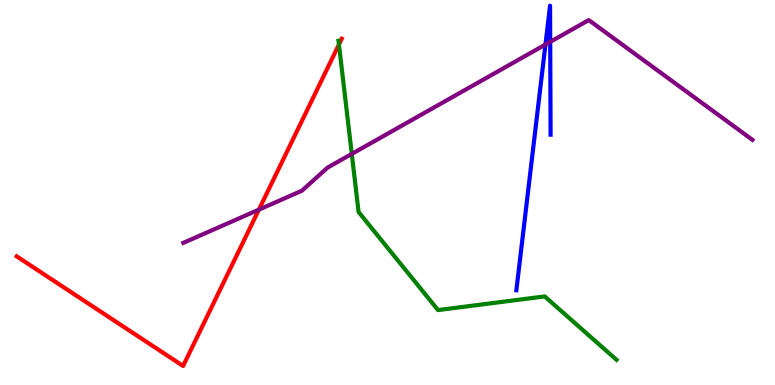[{'lines': ['blue', 'red'], 'intersections': []}, {'lines': ['green', 'red'], 'intersections': [{'x': 4.37, 'y': 8.84}]}, {'lines': ['purple', 'red'], 'intersections': [{'x': 3.34, 'y': 4.55}]}, {'lines': ['blue', 'green'], 'intersections': []}, {'lines': ['blue', 'purple'], 'intersections': [{'x': 7.04, 'y': 8.84}, {'x': 7.1, 'y': 8.91}]}, {'lines': ['green', 'purple'], 'intersections': [{'x': 4.54, 'y': 6.0}]}]